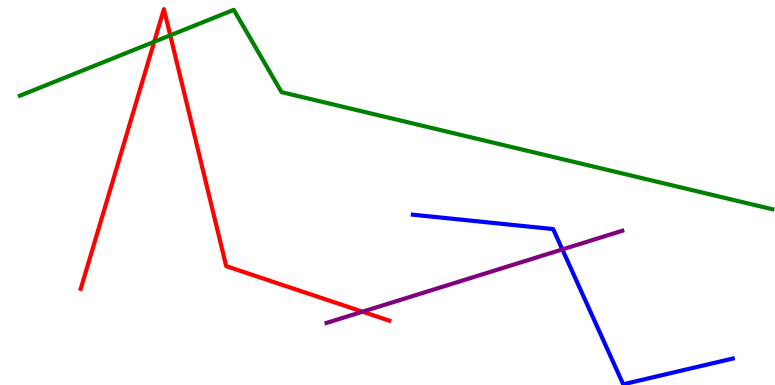[{'lines': ['blue', 'red'], 'intersections': []}, {'lines': ['green', 'red'], 'intersections': [{'x': 1.99, 'y': 8.91}, {'x': 2.2, 'y': 9.08}]}, {'lines': ['purple', 'red'], 'intersections': [{'x': 4.68, 'y': 1.9}]}, {'lines': ['blue', 'green'], 'intersections': []}, {'lines': ['blue', 'purple'], 'intersections': [{'x': 7.26, 'y': 3.52}]}, {'lines': ['green', 'purple'], 'intersections': []}]